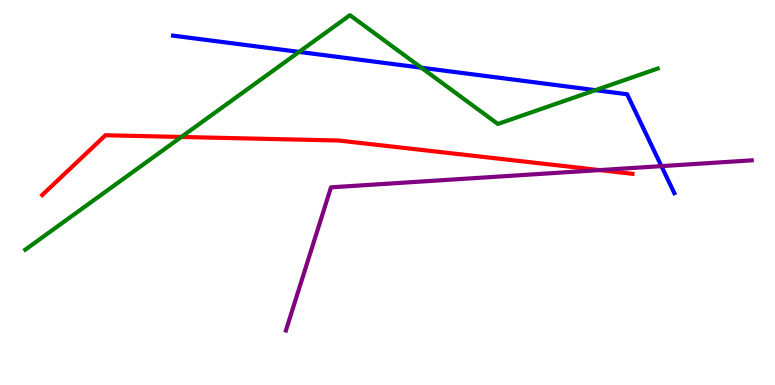[{'lines': ['blue', 'red'], 'intersections': []}, {'lines': ['green', 'red'], 'intersections': [{'x': 2.34, 'y': 6.44}]}, {'lines': ['purple', 'red'], 'intersections': [{'x': 7.74, 'y': 5.58}]}, {'lines': ['blue', 'green'], 'intersections': [{'x': 3.86, 'y': 8.65}, {'x': 5.44, 'y': 8.24}, {'x': 7.68, 'y': 7.66}]}, {'lines': ['blue', 'purple'], 'intersections': [{'x': 8.53, 'y': 5.68}]}, {'lines': ['green', 'purple'], 'intersections': []}]